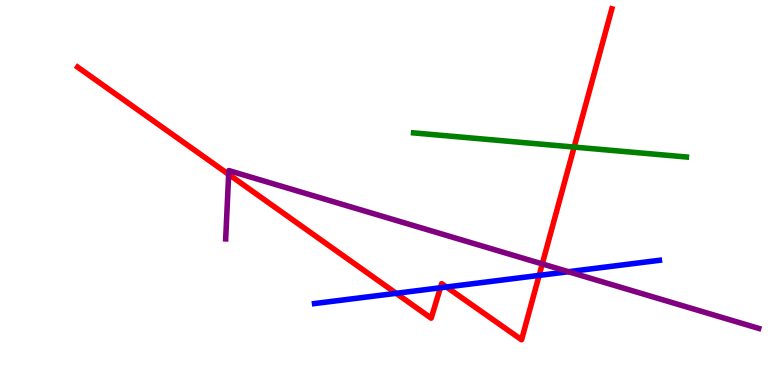[{'lines': ['blue', 'red'], 'intersections': [{'x': 5.11, 'y': 2.38}, {'x': 5.68, 'y': 2.53}, {'x': 5.76, 'y': 2.55}, {'x': 6.96, 'y': 2.85}]}, {'lines': ['green', 'red'], 'intersections': [{'x': 7.41, 'y': 6.18}]}, {'lines': ['purple', 'red'], 'intersections': [{'x': 2.95, 'y': 5.47}, {'x': 7.0, 'y': 3.14}]}, {'lines': ['blue', 'green'], 'intersections': []}, {'lines': ['blue', 'purple'], 'intersections': [{'x': 7.33, 'y': 2.94}]}, {'lines': ['green', 'purple'], 'intersections': []}]